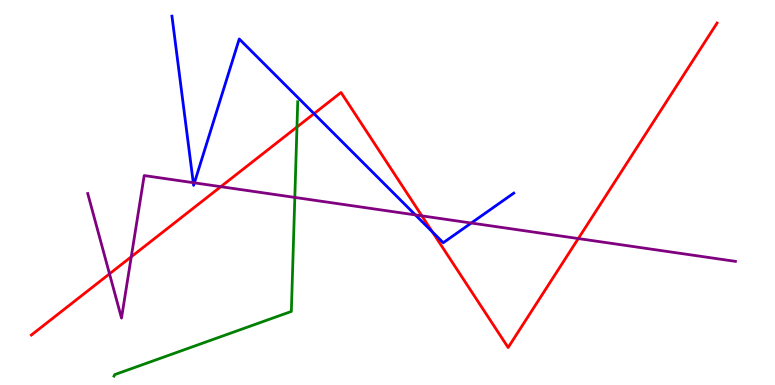[{'lines': ['blue', 'red'], 'intersections': [{'x': 4.05, 'y': 7.05}, {'x': 5.58, 'y': 3.98}]}, {'lines': ['green', 'red'], 'intersections': [{'x': 3.83, 'y': 6.7}]}, {'lines': ['purple', 'red'], 'intersections': [{'x': 1.41, 'y': 2.89}, {'x': 1.69, 'y': 3.33}, {'x': 2.85, 'y': 5.15}, {'x': 5.44, 'y': 4.39}, {'x': 7.46, 'y': 3.8}]}, {'lines': ['blue', 'green'], 'intersections': []}, {'lines': ['blue', 'purple'], 'intersections': [{'x': 2.49, 'y': 5.26}, {'x': 2.51, 'y': 5.25}, {'x': 5.36, 'y': 4.42}, {'x': 6.08, 'y': 4.21}]}, {'lines': ['green', 'purple'], 'intersections': [{'x': 3.8, 'y': 4.87}]}]